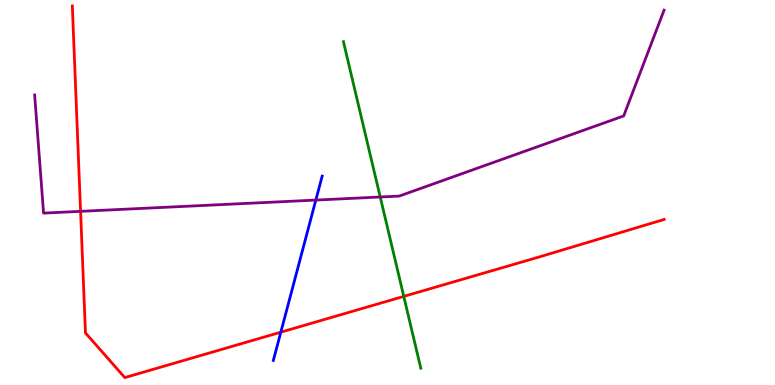[{'lines': ['blue', 'red'], 'intersections': [{'x': 3.62, 'y': 1.37}]}, {'lines': ['green', 'red'], 'intersections': [{'x': 5.21, 'y': 2.3}]}, {'lines': ['purple', 'red'], 'intersections': [{'x': 1.04, 'y': 4.51}]}, {'lines': ['blue', 'green'], 'intersections': []}, {'lines': ['blue', 'purple'], 'intersections': [{'x': 4.08, 'y': 4.8}]}, {'lines': ['green', 'purple'], 'intersections': [{'x': 4.91, 'y': 4.88}]}]